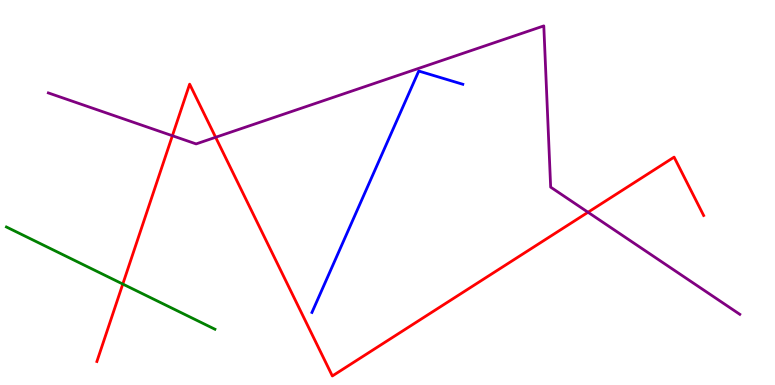[{'lines': ['blue', 'red'], 'intersections': []}, {'lines': ['green', 'red'], 'intersections': [{'x': 1.58, 'y': 2.62}]}, {'lines': ['purple', 'red'], 'intersections': [{'x': 2.22, 'y': 6.47}, {'x': 2.78, 'y': 6.43}, {'x': 7.59, 'y': 4.49}]}, {'lines': ['blue', 'green'], 'intersections': []}, {'lines': ['blue', 'purple'], 'intersections': []}, {'lines': ['green', 'purple'], 'intersections': []}]